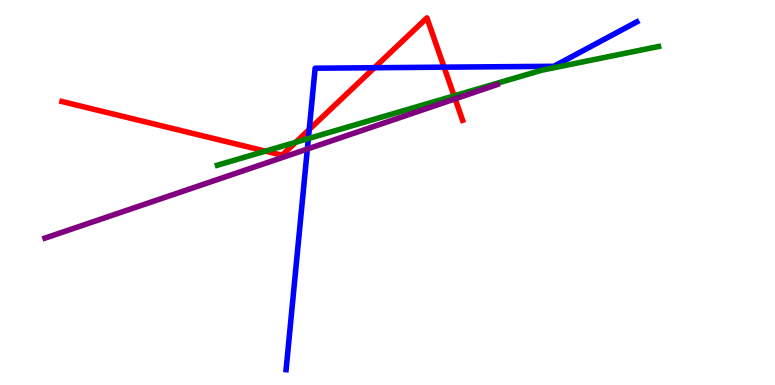[{'lines': ['blue', 'red'], 'intersections': [{'x': 3.99, 'y': 6.64}, {'x': 4.83, 'y': 8.24}, {'x': 5.73, 'y': 8.26}]}, {'lines': ['green', 'red'], 'intersections': [{'x': 3.42, 'y': 6.07}, {'x': 3.82, 'y': 6.31}, {'x': 5.86, 'y': 7.51}]}, {'lines': ['purple', 'red'], 'intersections': [{'x': 5.87, 'y': 7.43}]}, {'lines': ['blue', 'green'], 'intersections': [{'x': 3.98, 'y': 6.4}]}, {'lines': ['blue', 'purple'], 'intersections': [{'x': 3.97, 'y': 6.13}]}, {'lines': ['green', 'purple'], 'intersections': []}]